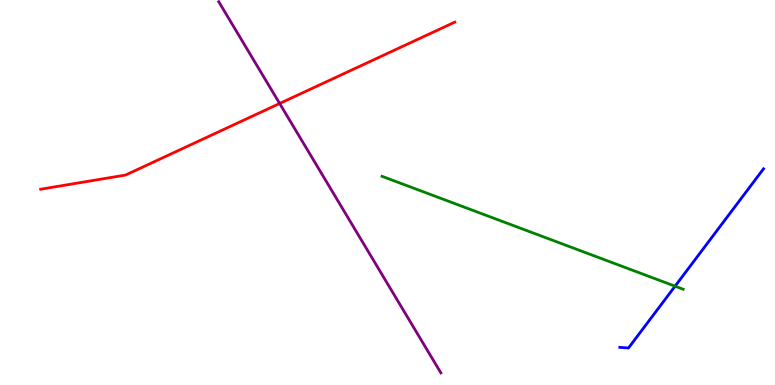[{'lines': ['blue', 'red'], 'intersections': []}, {'lines': ['green', 'red'], 'intersections': []}, {'lines': ['purple', 'red'], 'intersections': [{'x': 3.61, 'y': 7.31}]}, {'lines': ['blue', 'green'], 'intersections': [{'x': 8.71, 'y': 2.57}]}, {'lines': ['blue', 'purple'], 'intersections': []}, {'lines': ['green', 'purple'], 'intersections': []}]